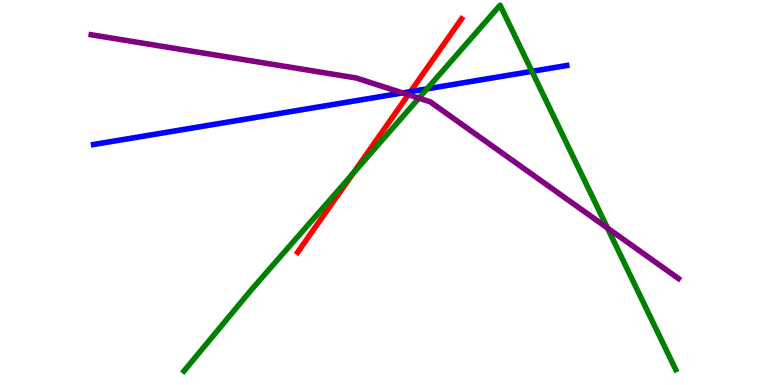[{'lines': ['blue', 'red'], 'intersections': [{'x': 5.3, 'y': 7.62}]}, {'lines': ['green', 'red'], 'intersections': [{'x': 4.55, 'y': 5.49}]}, {'lines': ['purple', 'red'], 'intersections': [{'x': 5.27, 'y': 7.54}]}, {'lines': ['blue', 'green'], 'intersections': [{'x': 5.51, 'y': 7.69}, {'x': 6.86, 'y': 8.15}]}, {'lines': ['blue', 'purple'], 'intersections': [{'x': 5.19, 'y': 7.59}]}, {'lines': ['green', 'purple'], 'intersections': [{'x': 5.4, 'y': 7.45}, {'x': 7.84, 'y': 4.08}]}]